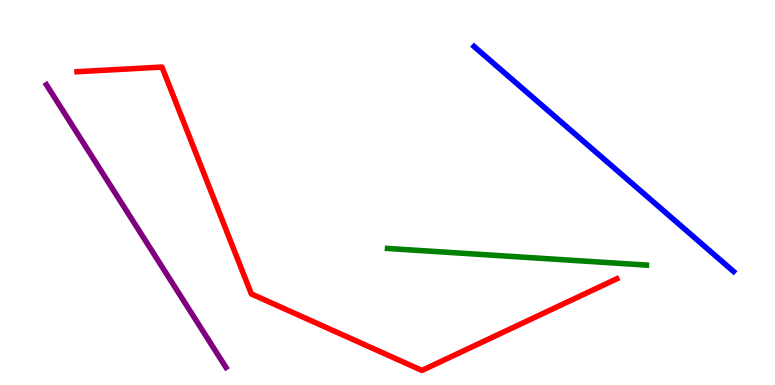[{'lines': ['blue', 'red'], 'intersections': []}, {'lines': ['green', 'red'], 'intersections': []}, {'lines': ['purple', 'red'], 'intersections': []}, {'lines': ['blue', 'green'], 'intersections': []}, {'lines': ['blue', 'purple'], 'intersections': []}, {'lines': ['green', 'purple'], 'intersections': []}]